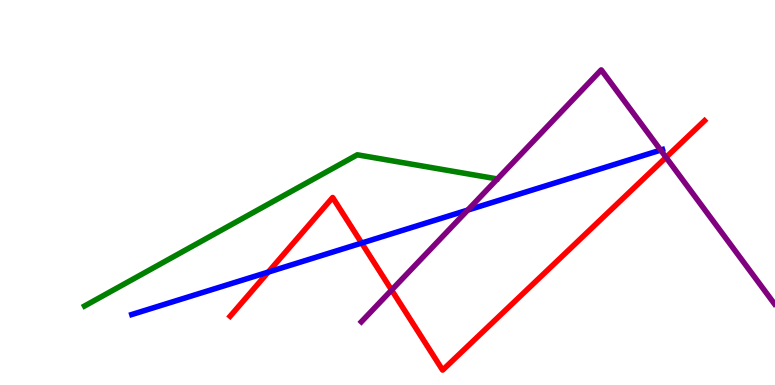[{'lines': ['blue', 'red'], 'intersections': [{'x': 3.46, 'y': 2.93}, {'x': 4.67, 'y': 3.69}]}, {'lines': ['green', 'red'], 'intersections': []}, {'lines': ['purple', 'red'], 'intersections': [{'x': 5.05, 'y': 2.47}, {'x': 8.59, 'y': 5.91}]}, {'lines': ['blue', 'green'], 'intersections': []}, {'lines': ['blue', 'purple'], 'intersections': [{'x': 6.04, 'y': 4.54}, {'x': 8.52, 'y': 6.1}]}, {'lines': ['green', 'purple'], 'intersections': []}]